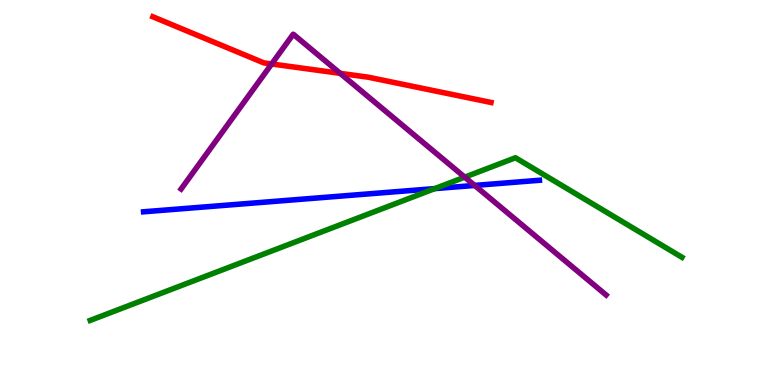[{'lines': ['blue', 'red'], 'intersections': []}, {'lines': ['green', 'red'], 'intersections': []}, {'lines': ['purple', 'red'], 'intersections': [{'x': 3.51, 'y': 8.34}, {'x': 4.39, 'y': 8.09}]}, {'lines': ['blue', 'green'], 'intersections': [{'x': 5.61, 'y': 5.1}]}, {'lines': ['blue', 'purple'], 'intersections': [{'x': 6.12, 'y': 5.18}]}, {'lines': ['green', 'purple'], 'intersections': [{'x': 6.0, 'y': 5.4}]}]